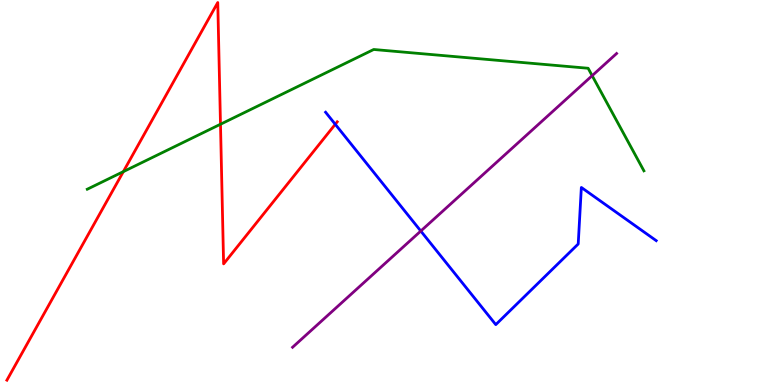[{'lines': ['blue', 'red'], 'intersections': [{'x': 4.33, 'y': 6.77}]}, {'lines': ['green', 'red'], 'intersections': [{'x': 1.59, 'y': 5.54}, {'x': 2.84, 'y': 6.77}]}, {'lines': ['purple', 'red'], 'intersections': []}, {'lines': ['blue', 'green'], 'intersections': []}, {'lines': ['blue', 'purple'], 'intersections': [{'x': 5.43, 'y': 4.0}]}, {'lines': ['green', 'purple'], 'intersections': [{'x': 7.64, 'y': 8.03}]}]